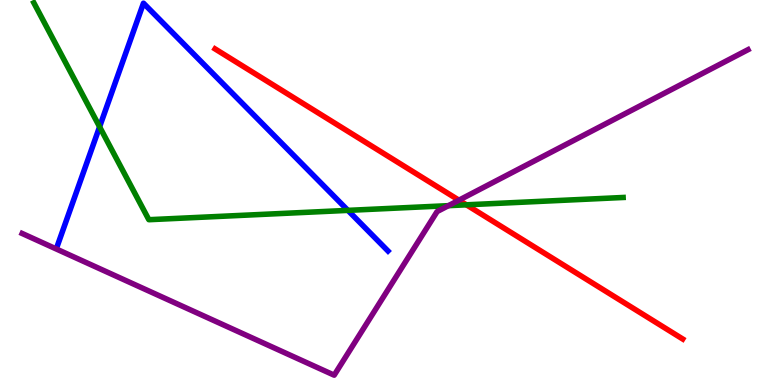[{'lines': ['blue', 'red'], 'intersections': []}, {'lines': ['green', 'red'], 'intersections': [{'x': 6.02, 'y': 4.68}]}, {'lines': ['purple', 'red'], 'intersections': [{'x': 5.92, 'y': 4.8}]}, {'lines': ['blue', 'green'], 'intersections': [{'x': 1.29, 'y': 6.71}, {'x': 4.49, 'y': 4.54}]}, {'lines': ['blue', 'purple'], 'intersections': []}, {'lines': ['green', 'purple'], 'intersections': [{'x': 5.79, 'y': 4.66}]}]